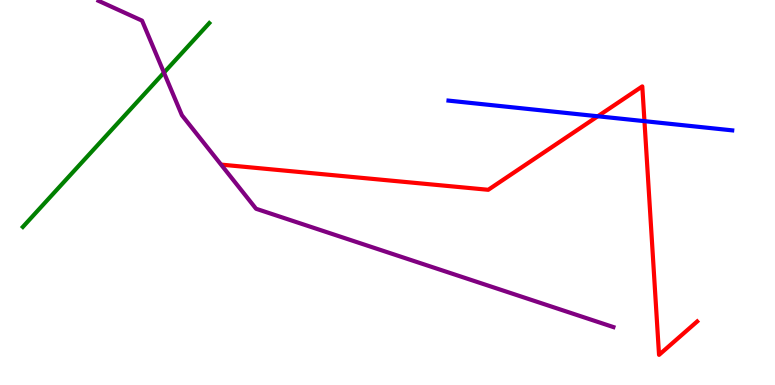[{'lines': ['blue', 'red'], 'intersections': [{'x': 7.71, 'y': 6.98}, {'x': 8.32, 'y': 6.85}]}, {'lines': ['green', 'red'], 'intersections': []}, {'lines': ['purple', 'red'], 'intersections': []}, {'lines': ['blue', 'green'], 'intersections': []}, {'lines': ['blue', 'purple'], 'intersections': []}, {'lines': ['green', 'purple'], 'intersections': [{'x': 2.12, 'y': 8.11}]}]